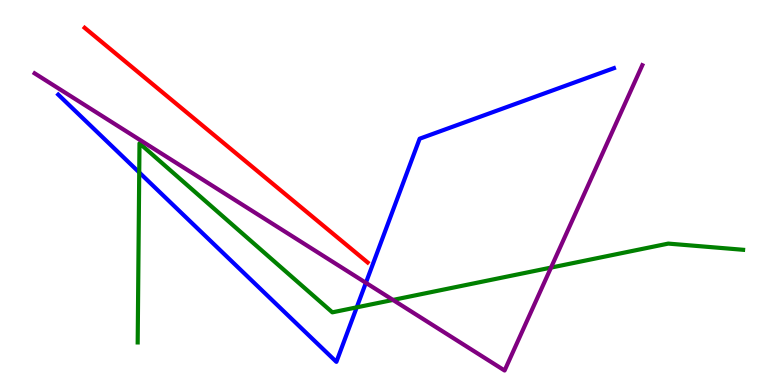[{'lines': ['blue', 'red'], 'intersections': []}, {'lines': ['green', 'red'], 'intersections': []}, {'lines': ['purple', 'red'], 'intersections': []}, {'lines': ['blue', 'green'], 'intersections': [{'x': 1.8, 'y': 5.52}, {'x': 4.6, 'y': 2.02}]}, {'lines': ['blue', 'purple'], 'intersections': [{'x': 4.72, 'y': 2.65}]}, {'lines': ['green', 'purple'], 'intersections': [{'x': 5.07, 'y': 2.21}, {'x': 7.11, 'y': 3.05}]}]